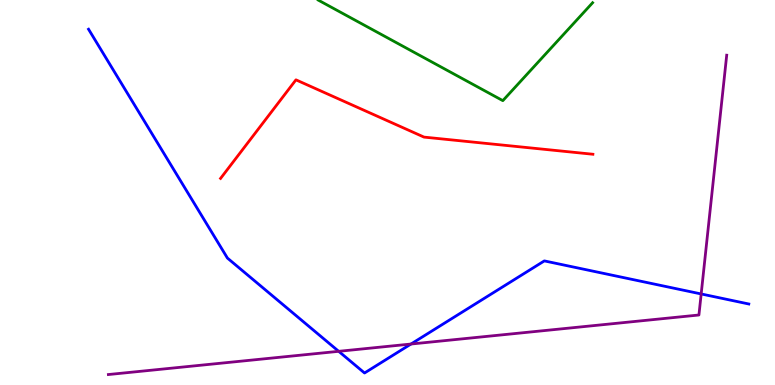[{'lines': ['blue', 'red'], 'intersections': []}, {'lines': ['green', 'red'], 'intersections': []}, {'lines': ['purple', 'red'], 'intersections': []}, {'lines': ['blue', 'green'], 'intersections': []}, {'lines': ['blue', 'purple'], 'intersections': [{'x': 4.37, 'y': 0.875}, {'x': 5.3, 'y': 1.06}, {'x': 9.05, 'y': 2.36}]}, {'lines': ['green', 'purple'], 'intersections': []}]